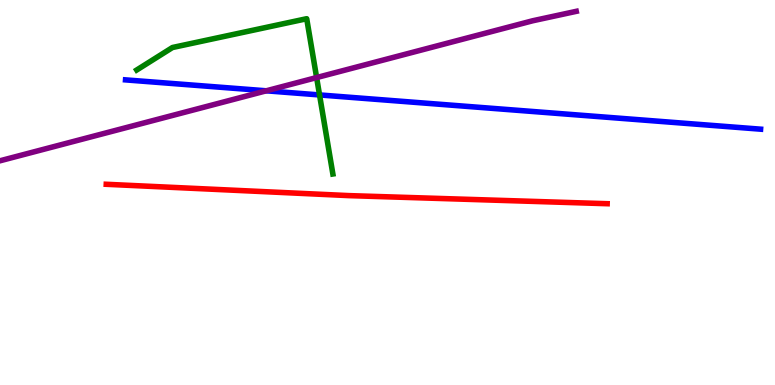[{'lines': ['blue', 'red'], 'intersections': []}, {'lines': ['green', 'red'], 'intersections': []}, {'lines': ['purple', 'red'], 'intersections': []}, {'lines': ['blue', 'green'], 'intersections': [{'x': 4.12, 'y': 7.53}]}, {'lines': ['blue', 'purple'], 'intersections': [{'x': 3.44, 'y': 7.64}]}, {'lines': ['green', 'purple'], 'intersections': [{'x': 4.09, 'y': 7.99}]}]